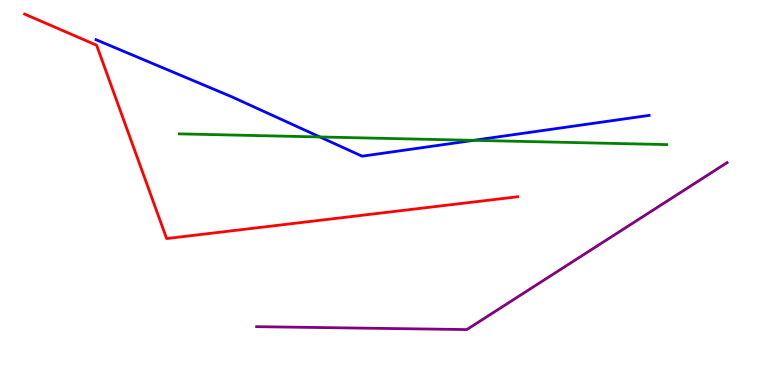[{'lines': ['blue', 'red'], 'intersections': []}, {'lines': ['green', 'red'], 'intersections': []}, {'lines': ['purple', 'red'], 'intersections': []}, {'lines': ['blue', 'green'], 'intersections': [{'x': 4.13, 'y': 6.44}, {'x': 6.11, 'y': 6.35}]}, {'lines': ['blue', 'purple'], 'intersections': []}, {'lines': ['green', 'purple'], 'intersections': []}]